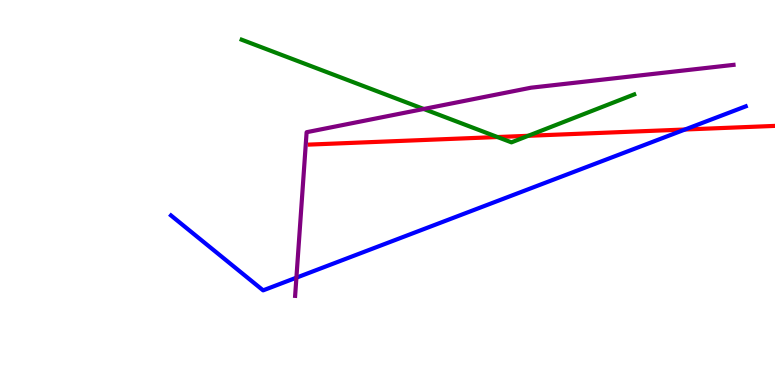[{'lines': ['blue', 'red'], 'intersections': [{'x': 8.84, 'y': 6.64}]}, {'lines': ['green', 'red'], 'intersections': [{'x': 6.42, 'y': 6.44}, {'x': 6.82, 'y': 6.47}]}, {'lines': ['purple', 'red'], 'intersections': []}, {'lines': ['blue', 'green'], 'intersections': []}, {'lines': ['blue', 'purple'], 'intersections': [{'x': 3.82, 'y': 2.79}]}, {'lines': ['green', 'purple'], 'intersections': [{'x': 5.47, 'y': 7.17}]}]